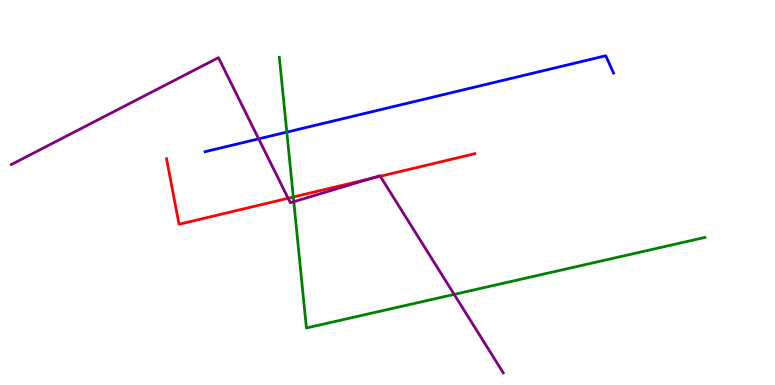[{'lines': ['blue', 'red'], 'intersections': []}, {'lines': ['green', 'red'], 'intersections': [{'x': 3.78, 'y': 4.88}]}, {'lines': ['purple', 'red'], 'intersections': [{'x': 3.72, 'y': 4.85}, {'x': 4.78, 'y': 5.36}, {'x': 4.91, 'y': 5.42}]}, {'lines': ['blue', 'green'], 'intersections': [{'x': 3.7, 'y': 6.57}]}, {'lines': ['blue', 'purple'], 'intersections': [{'x': 3.34, 'y': 6.39}]}, {'lines': ['green', 'purple'], 'intersections': [{'x': 3.79, 'y': 4.76}, {'x': 5.86, 'y': 2.35}]}]